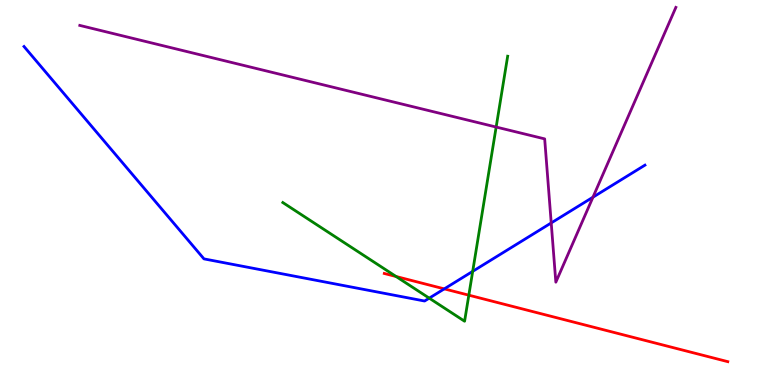[{'lines': ['blue', 'red'], 'intersections': [{'x': 5.73, 'y': 2.5}]}, {'lines': ['green', 'red'], 'intersections': [{'x': 5.11, 'y': 2.82}, {'x': 6.05, 'y': 2.33}]}, {'lines': ['purple', 'red'], 'intersections': []}, {'lines': ['blue', 'green'], 'intersections': [{'x': 5.54, 'y': 2.26}, {'x': 6.1, 'y': 2.95}]}, {'lines': ['blue', 'purple'], 'intersections': [{'x': 7.11, 'y': 4.21}, {'x': 7.65, 'y': 4.88}]}, {'lines': ['green', 'purple'], 'intersections': [{'x': 6.4, 'y': 6.7}]}]